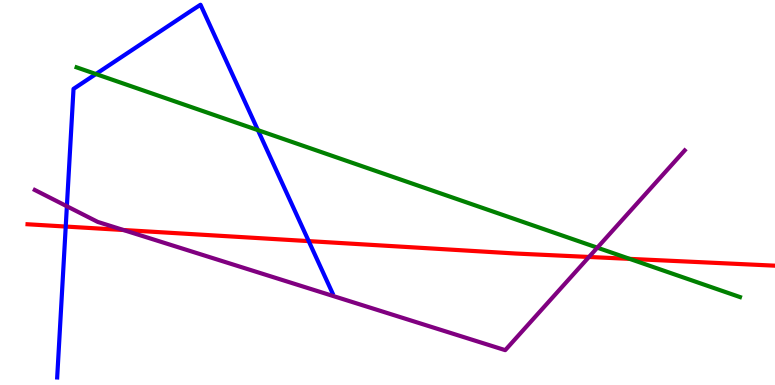[{'lines': ['blue', 'red'], 'intersections': [{'x': 0.848, 'y': 4.12}, {'x': 3.98, 'y': 3.74}]}, {'lines': ['green', 'red'], 'intersections': [{'x': 8.13, 'y': 3.28}]}, {'lines': ['purple', 'red'], 'intersections': [{'x': 1.59, 'y': 4.03}, {'x': 7.6, 'y': 3.33}]}, {'lines': ['blue', 'green'], 'intersections': [{'x': 1.24, 'y': 8.08}, {'x': 3.33, 'y': 6.62}]}, {'lines': ['blue', 'purple'], 'intersections': [{'x': 0.863, 'y': 4.64}]}, {'lines': ['green', 'purple'], 'intersections': [{'x': 7.71, 'y': 3.57}]}]